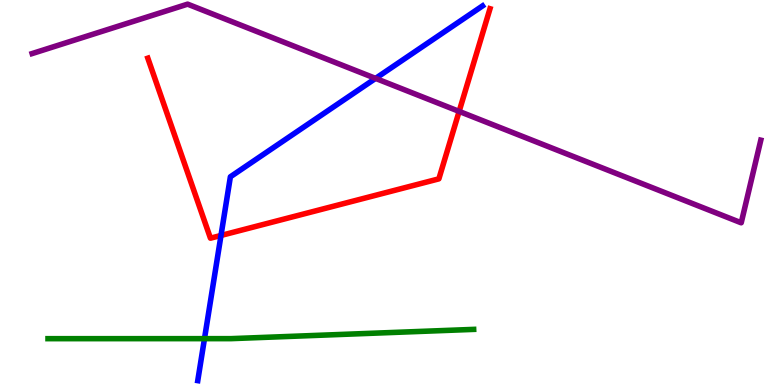[{'lines': ['blue', 'red'], 'intersections': [{'x': 2.85, 'y': 3.88}]}, {'lines': ['green', 'red'], 'intersections': []}, {'lines': ['purple', 'red'], 'intersections': [{'x': 5.92, 'y': 7.11}]}, {'lines': ['blue', 'green'], 'intersections': [{'x': 2.64, 'y': 1.2}]}, {'lines': ['blue', 'purple'], 'intersections': [{'x': 4.85, 'y': 7.96}]}, {'lines': ['green', 'purple'], 'intersections': []}]